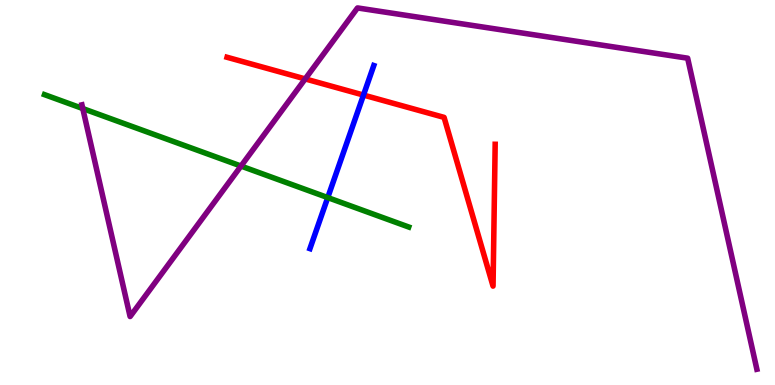[{'lines': ['blue', 'red'], 'intersections': [{'x': 4.69, 'y': 7.53}]}, {'lines': ['green', 'red'], 'intersections': []}, {'lines': ['purple', 'red'], 'intersections': [{'x': 3.94, 'y': 7.95}]}, {'lines': ['blue', 'green'], 'intersections': [{'x': 4.23, 'y': 4.87}]}, {'lines': ['blue', 'purple'], 'intersections': []}, {'lines': ['green', 'purple'], 'intersections': [{'x': 1.07, 'y': 7.18}, {'x': 3.11, 'y': 5.69}]}]